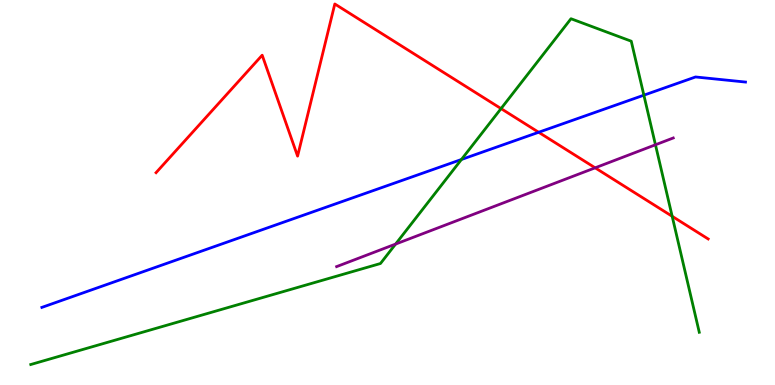[{'lines': ['blue', 'red'], 'intersections': [{'x': 6.95, 'y': 6.56}]}, {'lines': ['green', 'red'], 'intersections': [{'x': 6.47, 'y': 7.18}, {'x': 8.67, 'y': 4.38}]}, {'lines': ['purple', 'red'], 'intersections': [{'x': 7.68, 'y': 5.64}]}, {'lines': ['blue', 'green'], 'intersections': [{'x': 5.95, 'y': 5.86}, {'x': 8.31, 'y': 7.53}]}, {'lines': ['blue', 'purple'], 'intersections': []}, {'lines': ['green', 'purple'], 'intersections': [{'x': 5.1, 'y': 3.66}, {'x': 8.46, 'y': 6.24}]}]